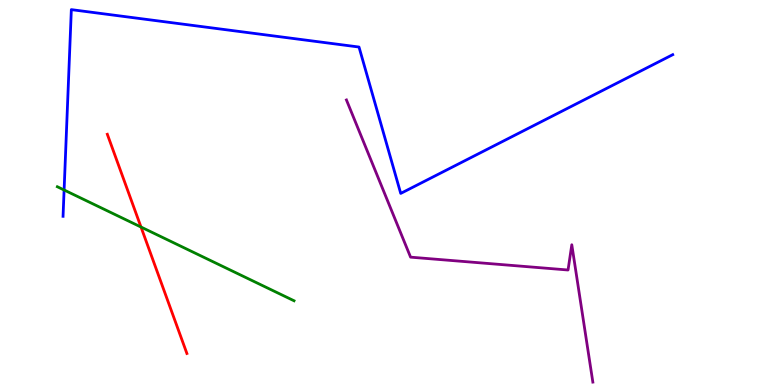[{'lines': ['blue', 'red'], 'intersections': []}, {'lines': ['green', 'red'], 'intersections': [{'x': 1.82, 'y': 4.1}]}, {'lines': ['purple', 'red'], 'intersections': []}, {'lines': ['blue', 'green'], 'intersections': [{'x': 0.827, 'y': 5.07}]}, {'lines': ['blue', 'purple'], 'intersections': []}, {'lines': ['green', 'purple'], 'intersections': []}]